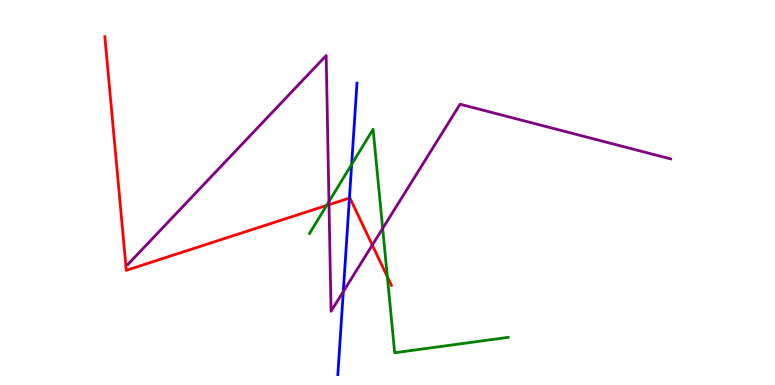[{'lines': ['blue', 'red'], 'intersections': [{'x': 4.51, 'y': 4.86}]}, {'lines': ['green', 'red'], 'intersections': [{'x': 4.21, 'y': 4.66}, {'x': 5.0, 'y': 2.81}]}, {'lines': ['purple', 'red'], 'intersections': [{'x': 4.25, 'y': 4.68}, {'x': 4.8, 'y': 3.63}]}, {'lines': ['blue', 'green'], 'intersections': [{'x': 4.54, 'y': 5.73}]}, {'lines': ['blue', 'purple'], 'intersections': [{'x': 4.43, 'y': 2.43}]}, {'lines': ['green', 'purple'], 'intersections': [{'x': 4.24, 'y': 4.76}, {'x': 4.94, 'y': 4.07}]}]